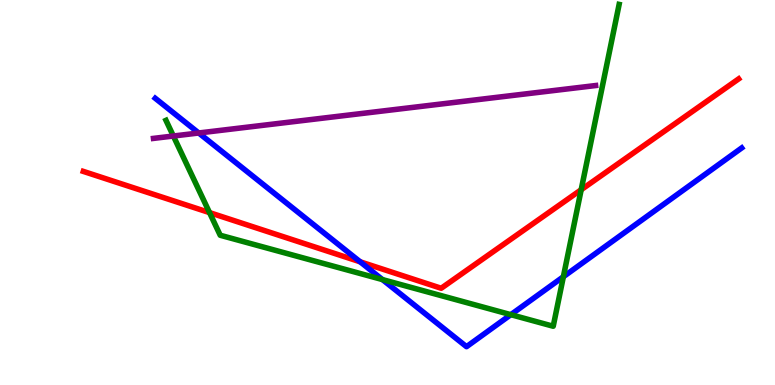[{'lines': ['blue', 'red'], 'intersections': [{'x': 4.65, 'y': 3.2}]}, {'lines': ['green', 'red'], 'intersections': [{'x': 2.7, 'y': 4.48}, {'x': 7.5, 'y': 5.07}]}, {'lines': ['purple', 'red'], 'intersections': []}, {'lines': ['blue', 'green'], 'intersections': [{'x': 4.93, 'y': 2.74}, {'x': 6.59, 'y': 1.83}, {'x': 7.27, 'y': 2.81}]}, {'lines': ['blue', 'purple'], 'intersections': [{'x': 2.56, 'y': 6.55}]}, {'lines': ['green', 'purple'], 'intersections': [{'x': 2.24, 'y': 6.47}]}]